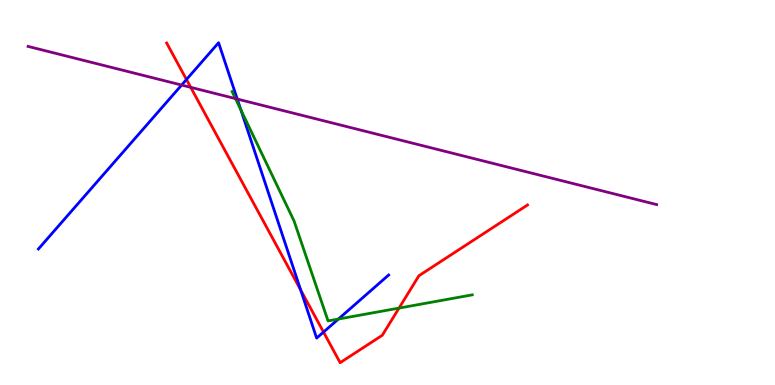[{'lines': ['blue', 'red'], 'intersections': [{'x': 2.41, 'y': 7.93}, {'x': 3.88, 'y': 2.47}, {'x': 4.17, 'y': 1.37}]}, {'lines': ['green', 'red'], 'intersections': [{'x': 5.15, 'y': 2.0}]}, {'lines': ['purple', 'red'], 'intersections': [{'x': 2.46, 'y': 7.73}]}, {'lines': ['blue', 'green'], 'intersections': [{'x': 3.11, 'y': 7.15}, {'x': 4.37, 'y': 1.71}]}, {'lines': ['blue', 'purple'], 'intersections': [{'x': 2.34, 'y': 7.79}, {'x': 3.06, 'y': 7.43}]}, {'lines': ['green', 'purple'], 'intersections': [{'x': 3.04, 'y': 7.44}]}]